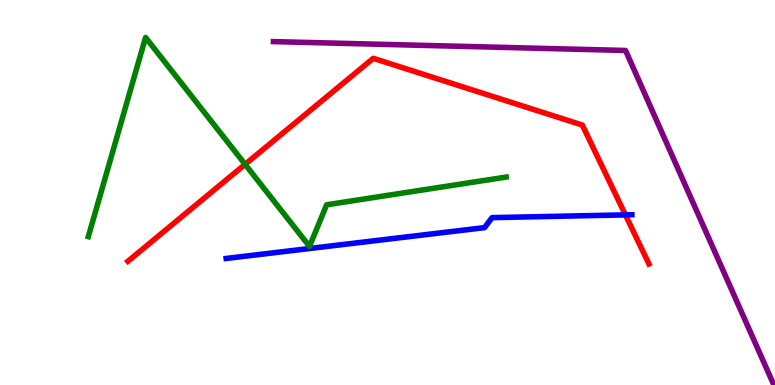[{'lines': ['blue', 'red'], 'intersections': [{'x': 8.07, 'y': 4.42}]}, {'lines': ['green', 'red'], 'intersections': [{'x': 3.16, 'y': 5.73}]}, {'lines': ['purple', 'red'], 'intersections': []}, {'lines': ['blue', 'green'], 'intersections': []}, {'lines': ['blue', 'purple'], 'intersections': []}, {'lines': ['green', 'purple'], 'intersections': []}]